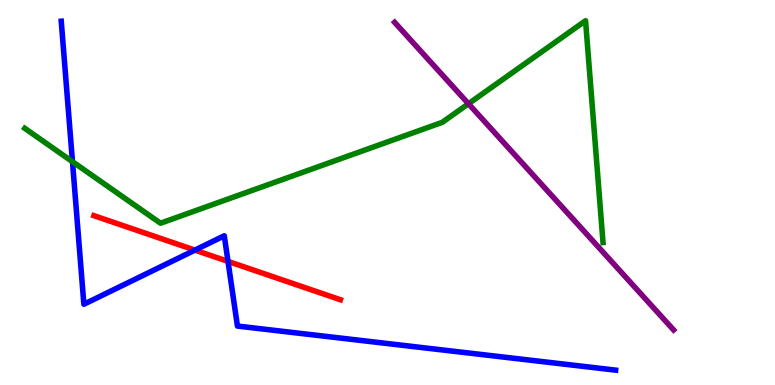[{'lines': ['blue', 'red'], 'intersections': [{'x': 2.51, 'y': 3.5}, {'x': 2.94, 'y': 3.21}]}, {'lines': ['green', 'red'], 'intersections': []}, {'lines': ['purple', 'red'], 'intersections': []}, {'lines': ['blue', 'green'], 'intersections': [{'x': 0.935, 'y': 5.8}]}, {'lines': ['blue', 'purple'], 'intersections': []}, {'lines': ['green', 'purple'], 'intersections': [{'x': 6.04, 'y': 7.31}]}]